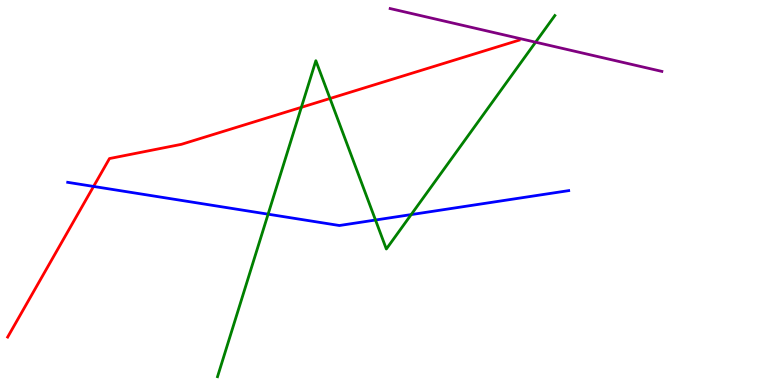[{'lines': ['blue', 'red'], 'intersections': [{'x': 1.21, 'y': 5.16}]}, {'lines': ['green', 'red'], 'intersections': [{'x': 3.89, 'y': 7.21}, {'x': 4.26, 'y': 7.44}]}, {'lines': ['purple', 'red'], 'intersections': []}, {'lines': ['blue', 'green'], 'intersections': [{'x': 3.46, 'y': 4.44}, {'x': 4.85, 'y': 4.29}, {'x': 5.31, 'y': 4.43}]}, {'lines': ['blue', 'purple'], 'intersections': []}, {'lines': ['green', 'purple'], 'intersections': [{'x': 6.91, 'y': 8.9}]}]